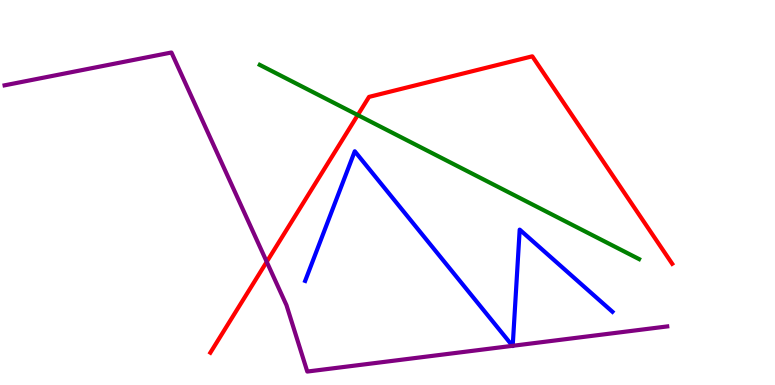[{'lines': ['blue', 'red'], 'intersections': []}, {'lines': ['green', 'red'], 'intersections': [{'x': 4.62, 'y': 7.01}]}, {'lines': ['purple', 'red'], 'intersections': [{'x': 3.44, 'y': 3.2}]}, {'lines': ['blue', 'green'], 'intersections': []}, {'lines': ['blue', 'purple'], 'intersections': [{'x': 6.61, 'y': 1.02}, {'x': 6.62, 'y': 1.02}]}, {'lines': ['green', 'purple'], 'intersections': []}]